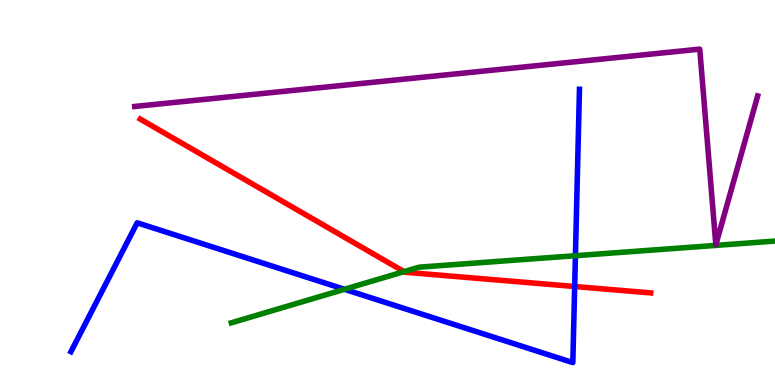[{'lines': ['blue', 'red'], 'intersections': [{'x': 7.42, 'y': 2.56}]}, {'lines': ['green', 'red'], 'intersections': [{'x': 5.21, 'y': 2.94}]}, {'lines': ['purple', 'red'], 'intersections': []}, {'lines': ['blue', 'green'], 'intersections': [{'x': 4.44, 'y': 2.49}, {'x': 7.42, 'y': 3.36}]}, {'lines': ['blue', 'purple'], 'intersections': []}, {'lines': ['green', 'purple'], 'intersections': []}]